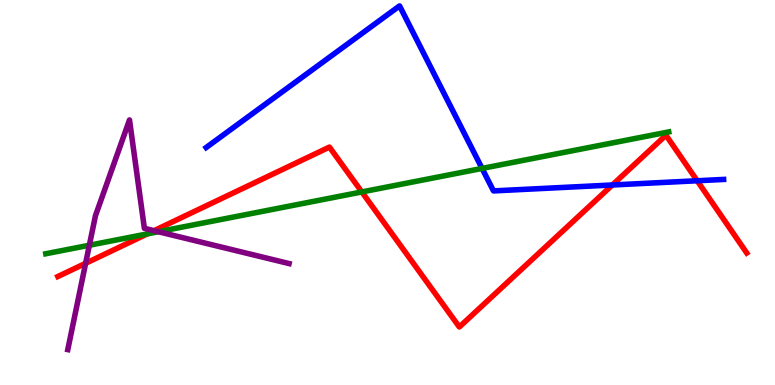[{'lines': ['blue', 'red'], 'intersections': [{'x': 7.9, 'y': 5.2}, {'x': 9.0, 'y': 5.31}]}, {'lines': ['green', 'red'], 'intersections': [{'x': 1.9, 'y': 3.92}, {'x': 4.67, 'y': 5.01}]}, {'lines': ['purple', 'red'], 'intersections': [{'x': 1.1, 'y': 3.16}, {'x': 1.99, 'y': 4.01}]}, {'lines': ['blue', 'green'], 'intersections': [{'x': 6.22, 'y': 5.63}]}, {'lines': ['blue', 'purple'], 'intersections': []}, {'lines': ['green', 'purple'], 'intersections': [{'x': 1.15, 'y': 3.63}, {'x': 2.04, 'y': 3.98}]}]